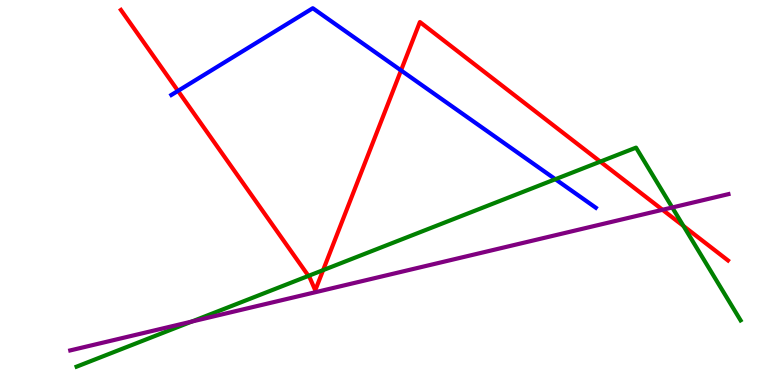[{'lines': ['blue', 'red'], 'intersections': [{'x': 2.3, 'y': 7.64}, {'x': 5.17, 'y': 8.17}]}, {'lines': ['green', 'red'], 'intersections': [{'x': 3.98, 'y': 2.83}, {'x': 4.17, 'y': 2.98}, {'x': 7.75, 'y': 5.8}, {'x': 8.82, 'y': 4.13}]}, {'lines': ['purple', 'red'], 'intersections': [{'x': 8.55, 'y': 4.55}]}, {'lines': ['blue', 'green'], 'intersections': [{'x': 7.17, 'y': 5.35}]}, {'lines': ['blue', 'purple'], 'intersections': []}, {'lines': ['green', 'purple'], 'intersections': [{'x': 2.47, 'y': 1.65}, {'x': 8.67, 'y': 4.61}]}]